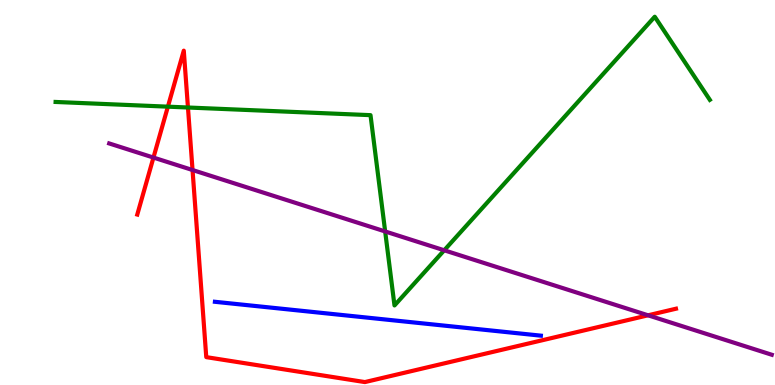[{'lines': ['blue', 'red'], 'intersections': []}, {'lines': ['green', 'red'], 'intersections': [{'x': 2.17, 'y': 7.23}, {'x': 2.43, 'y': 7.21}]}, {'lines': ['purple', 'red'], 'intersections': [{'x': 1.98, 'y': 5.91}, {'x': 2.48, 'y': 5.58}, {'x': 8.36, 'y': 1.81}]}, {'lines': ['blue', 'green'], 'intersections': []}, {'lines': ['blue', 'purple'], 'intersections': []}, {'lines': ['green', 'purple'], 'intersections': [{'x': 4.97, 'y': 3.99}, {'x': 5.73, 'y': 3.5}]}]